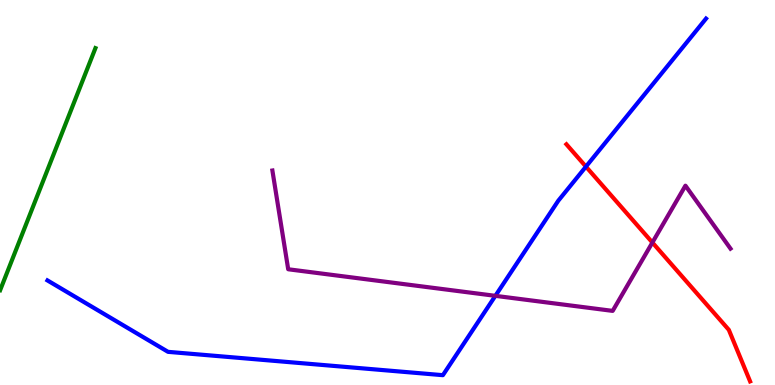[{'lines': ['blue', 'red'], 'intersections': [{'x': 7.56, 'y': 5.67}]}, {'lines': ['green', 'red'], 'intersections': []}, {'lines': ['purple', 'red'], 'intersections': [{'x': 8.42, 'y': 3.7}]}, {'lines': ['blue', 'green'], 'intersections': []}, {'lines': ['blue', 'purple'], 'intersections': [{'x': 6.39, 'y': 2.32}]}, {'lines': ['green', 'purple'], 'intersections': []}]